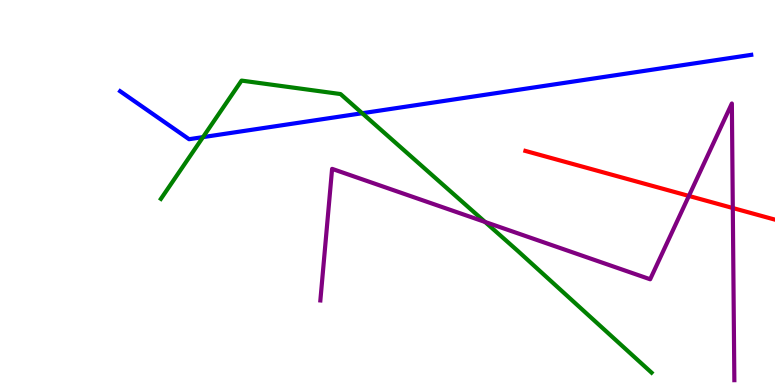[{'lines': ['blue', 'red'], 'intersections': []}, {'lines': ['green', 'red'], 'intersections': []}, {'lines': ['purple', 'red'], 'intersections': [{'x': 8.89, 'y': 4.91}, {'x': 9.46, 'y': 4.6}]}, {'lines': ['blue', 'green'], 'intersections': [{'x': 2.62, 'y': 6.44}, {'x': 4.67, 'y': 7.06}]}, {'lines': ['blue', 'purple'], 'intersections': []}, {'lines': ['green', 'purple'], 'intersections': [{'x': 6.26, 'y': 4.23}]}]